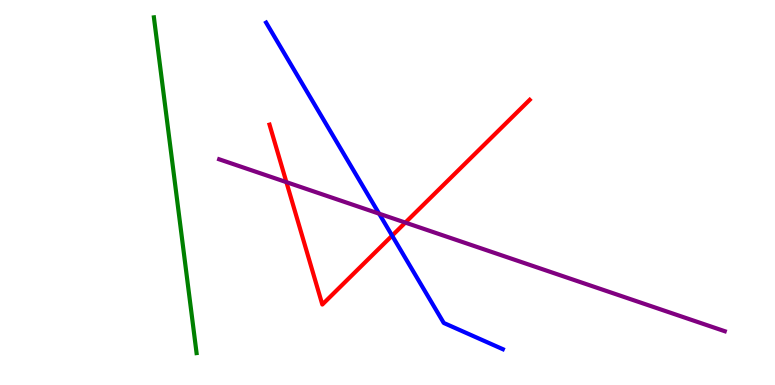[{'lines': ['blue', 'red'], 'intersections': [{'x': 5.06, 'y': 3.88}]}, {'lines': ['green', 'red'], 'intersections': []}, {'lines': ['purple', 'red'], 'intersections': [{'x': 3.7, 'y': 5.27}, {'x': 5.23, 'y': 4.22}]}, {'lines': ['blue', 'green'], 'intersections': []}, {'lines': ['blue', 'purple'], 'intersections': [{'x': 4.89, 'y': 4.45}]}, {'lines': ['green', 'purple'], 'intersections': []}]